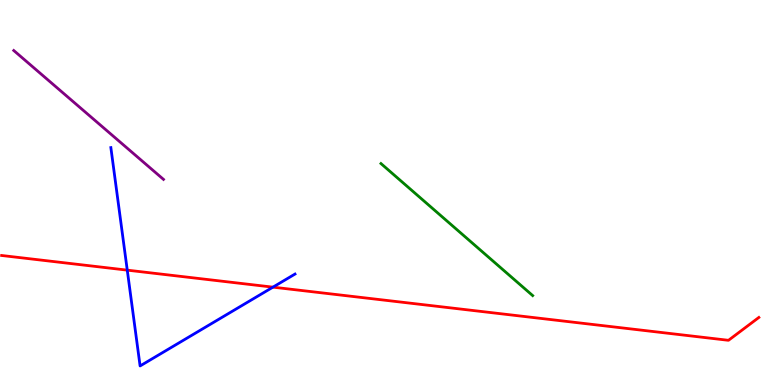[{'lines': ['blue', 'red'], 'intersections': [{'x': 1.64, 'y': 2.98}, {'x': 3.52, 'y': 2.54}]}, {'lines': ['green', 'red'], 'intersections': []}, {'lines': ['purple', 'red'], 'intersections': []}, {'lines': ['blue', 'green'], 'intersections': []}, {'lines': ['blue', 'purple'], 'intersections': []}, {'lines': ['green', 'purple'], 'intersections': []}]